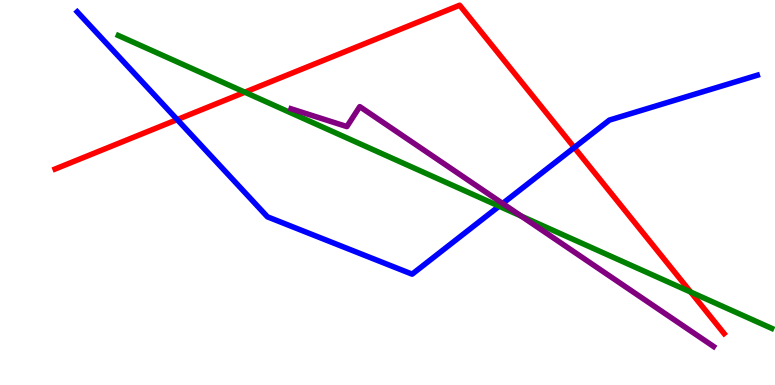[{'lines': ['blue', 'red'], 'intersections': [{'x': 2.29, 'y': 6.89}, {'x': 7.41, 'y': 6.17}]}, {'lines': ['green', 'red'], 'intersections': [{'x': 3.16, 'y': 7.6}, {'x': 8.91, 'y': 2.41}]}, {'lines': ['purple', 'red'], 'intersections': []}, {'lines': ['blue', 'green'], 'intersections': [{'x': 6.44, 'y': 4.64}]}, {'lines': ['blue', 'purple'], 'intersections': [{'x': 6.49, 'y': 4.71}]}, {'lines': ['green', 'purple'], 'intersections': [{'x': 6.73, 'y': 4.39}]}]